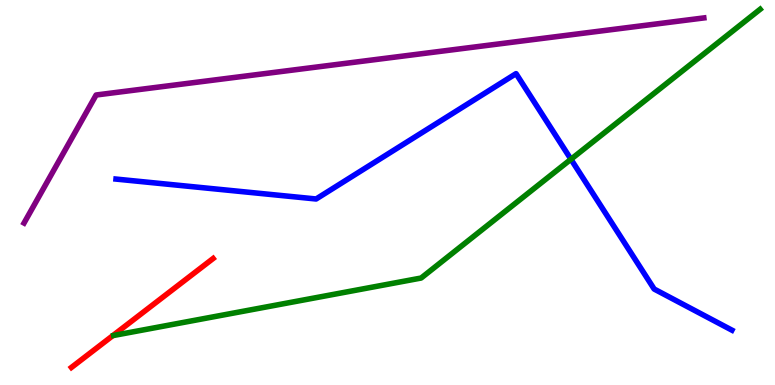[{'lines': ['blue', 'red'], 'intersections': []}, {'lines': ['green', 'red'], 'intersections': []}, {'lines': ['purple', 'red'], 'intersections': []}, {'lines': ['blue', 'green'], 'intersections': [{'x': 7.37, 'y': 5.86}]}, {'lines': ['blue', 'purple'], 'intersections': []}, {'lines': ['green', 'purple'], 'intersections': []}]